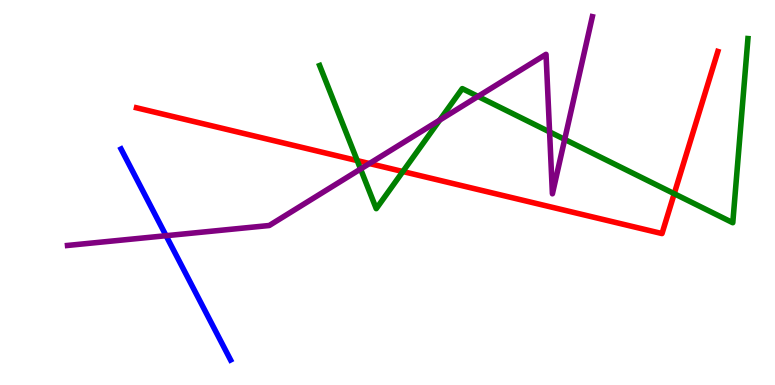[{'lines': ['blue', 'red'], 'intersections': []}, {'lines': ['green', 'red'], 'intersections': [{'x': 4.61, 'y': 5.83}, {'x': 5.2, 'y': 5.54}, {'x': 8.7, 'y': 4.97}]}, {'lines': ['purple', 'red'], 'intersections': [{'x': 4.77, 'y': 5.75}]}, {'lines': ['blue', 'green'], 'intersections': []}, {'lines': ['blue', 'purple'], 'intersections': [{'x': 2.14, 'y': 3.88}]}, {'lines': ['green', 'purple'], 'intersections': [{'x': 4.65, 'y': 5.61}, {'x': 5.67, 'y': 6.88}, {'x': 6.17, 'y': 7.5}, {'x': 7.09, 'y': 6.57}, {'x': 7.29, 'y': 6.38}]}]